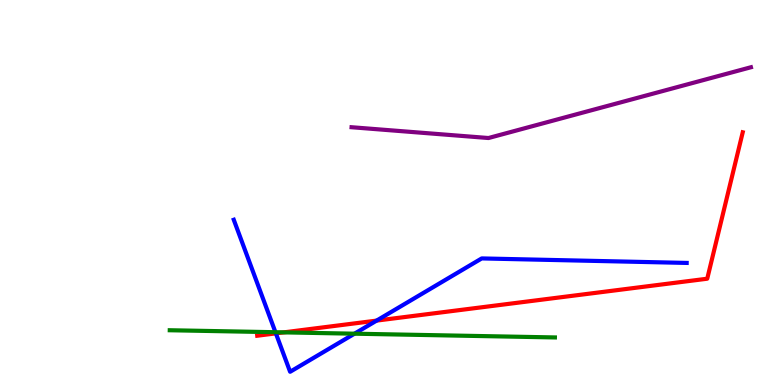[{'lines': ['blue', 'red'], 'intersections': [{'x': 3.56, 'y': 1.34}, {'x': 4.86, 'y': 1.67}]}, {'lines': ['green', 'red'], 'intersections': [{'x': 3.66, 'y': 1.37}]}, {'lines': ['purple', 'red'], 'intersections': []}, {'lines': ['blue', 'green'], 'intersections': [{'x': 3.55, 'y': 1.37}, {'x': 4.57, 'y': 1.33}]}, {'lines': ['blue', 'purple'], 'intersections': []}, {'lines': ['green', 'purple'], 'intersections': []}]